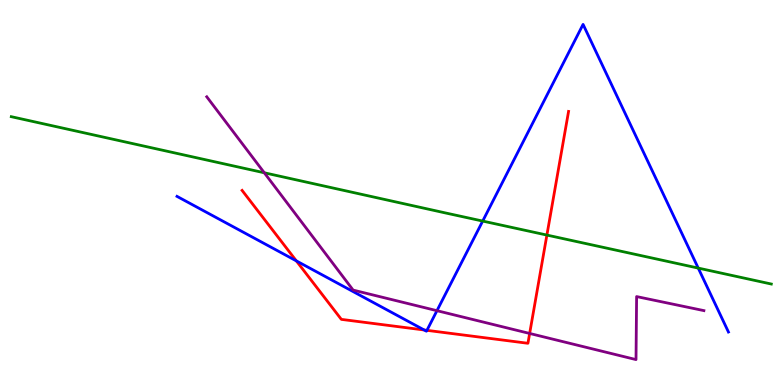[{'lines': ['blue', 'red'], 'intersections': [{'x': 3.82, 'y': 3.22}, {'x': 5.47, 'y': 1.43}, {'x': 5.51, 'y': 1.42}]}, {'lines': ['green', 'red'], 'intersections': [{'x': 7.06, 'y': 3.89}]}, {'lines': ['purple', 'red'], 'intersections': [{'x': 6.83, 'y': 1.34}]}, {'lines': ['blue', 'green'], 'intersections': [{'x': 6.23, 'y': 4.26}, {'x': 9.01, 'y': 3.04}]}, {'lines': ['blue', 'purple'], 'intersections': [{'x': 5.64, 'y': 1.93}]}, {'lines': ['green', 'purple'], 'intersections': [{'x': 3.41, 'y': 5.51}]}]